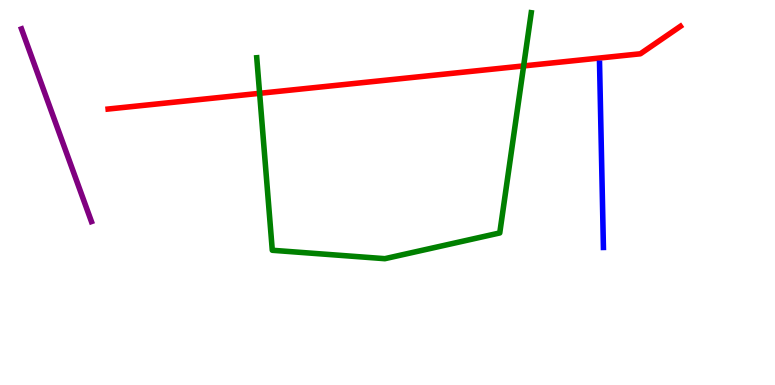[{'lines': ['blue', 'red'], 'intersections': []}, {'lines': ['green', 'red'], 'intersections': [{'x': 3.35, 'y': 7.58}, {'x': 6.76, 'y': 8.29}]}, {'lines': ['purple', 'red'], 'intersections': []}, {'lines': ['blue', 'green'], 'intersections': []}, {'lines': ['blue', 'purple'], 'intersections': []}, {'lines': ['green', 'purple'], 'intersections': []}]